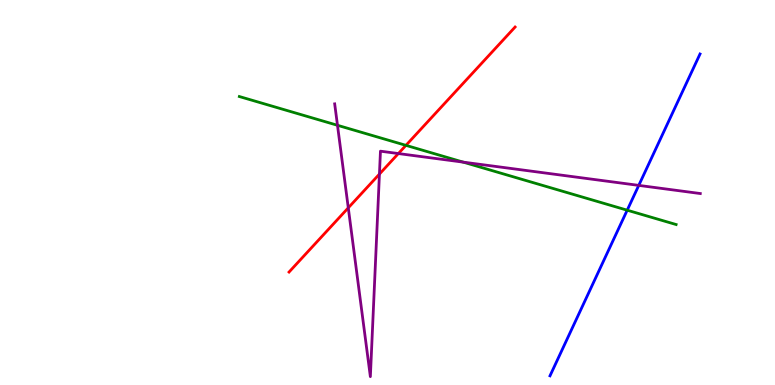[{'lines': ['blue', 'red'], 'intersections': []}, {'lines': ['green', 'red'], 'intersections': [{'x': 5.24, 'y': 6.22}]}, {'lines': ['purple', 'red'], 'intersections': [{'x': 4.49, 'y': 4.6}, {'x': 4.9, 'y': 5.48}, {'x': 5.14, 'y': 6.01}]}, {'lines': ['blue', 'green'], 'intersections': [{'x': 8.09, 'y': 4.54}]}, {'lines': ['blue', 'purple'], 'intersections': [{'x': 8.24, 'y': 5.18}]}, {'lines': ['green', 'purple'], 'intersections': [{'x': 4.35, 'y': 6.75}, {'x': 5.98, 'y': 5.79}]}]